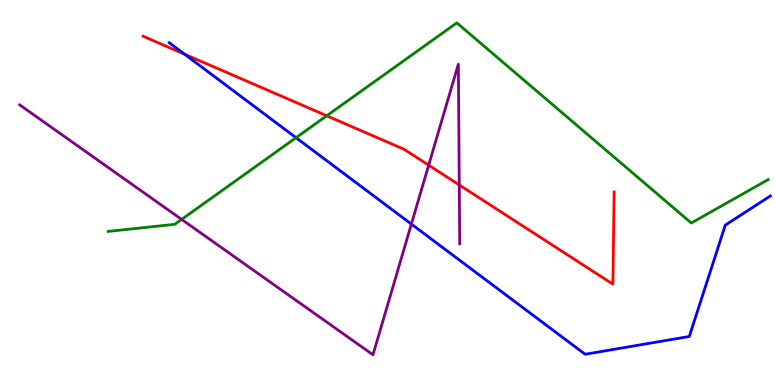[{'lines': ['blue', 'red'], 'intersections': [{'x': 2.38, 'y': 8.59}]}, {'lines': ['green', 'red'], 'intersections': [{'x': 4.22, 'y': 6.99}]}, {'lines': ['purple', 'red'], 'intersections': [{'x': 5.53, 'y': 5.71}, {'x': 5.93, 'y': 5.2}]}, {'lines': ['blue', 'green'], 'intersections': [{'x': 3.82, 'y': 6.42}]}, {'lines': ['blue', 'purple'], 'intersections': [{'x': 5.31, 'y': 4.18}]}, {'lines': ['green', 'purple'], 'intersections': [{'x': 2.34, 'y': 4.3}]}]